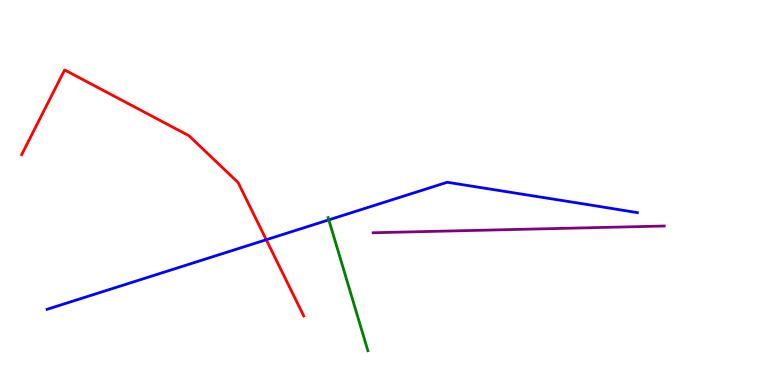[{'lines': ['blue', 'red'], 'intersections': [{'x': 3.44, 'y': 3.77}]}, {'lines': ['green', 'red'], 'intersections': []}, {'lines': ['purple', 'red'], 'intersections': []}, {'lines': ['blue', 'green'], 'intersections': [{'x': 4.24, 'y': 4.29}]}, {'lines': ['blue', 'purple'], 'intersections': []}, {'lines': ['green', 'purple'], 'intersections': []}]